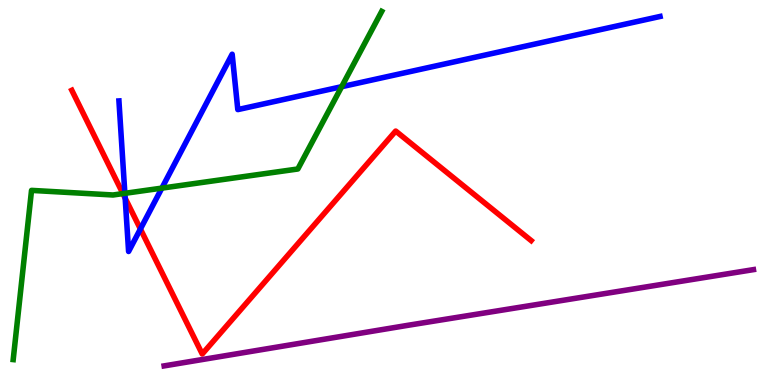[{'lines': ['blue', 'red'], 'intersections': [{'x': 1.62, 'y': 4.85}, {'x': 1.81, 'y': 4.05}]}, {'lines': ['green', 'red'], 'intersections': [{'x': 1.59, 'y': 4.97}]}, {'lines': ['purple', 'red'], 'intersections': []}, {'lines': ['blue', 'green'], 'intersections': [{'x': 1.61, 'y': 4.98}, {'x': 2.09, 'y': 5.11}, {'x': 4.41, 'y': 7.75}]}, {'lines': ['blue', 'purple'], 'intersections': []}, {'lines': ['green', 'purple'], 'intersections': []}]